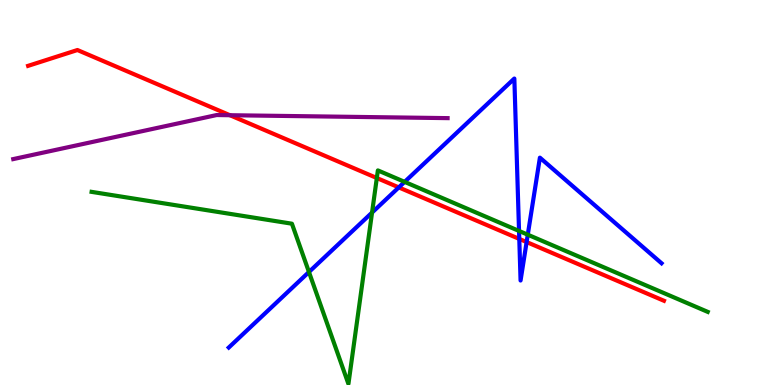[{'lines': ['blue', 'red'], 'intersections': [{'x': 5.15, 'y': 5.13}, {'x': 6.7, 'y': 3.79}, {'x': 6.8, 'y': 3.71}]}, {'lines': ['green', 'red'], 'intersections': [{'x': 4.86, 'y': 5.38}]}, {'lines': ['purple', 'red'], 'intersections': [{'x': 2.97, 'y': 7.01}]}, {'lines': ['blue', 'green'], 'intersections': [{'x': 3.99, 'y': 2.93}, {'x': 4.8, 'y': 4.48}, {'x': 5.22, 'y': 5.28}, {'x': 6.7, 'y': 4.0}, {'x': 6.81, 'y': 3.9}]}, {'lines': ['blue', 'purple'], 'intersections': []}, {'lines': ['green', 'purple'], 'intersections': []}]